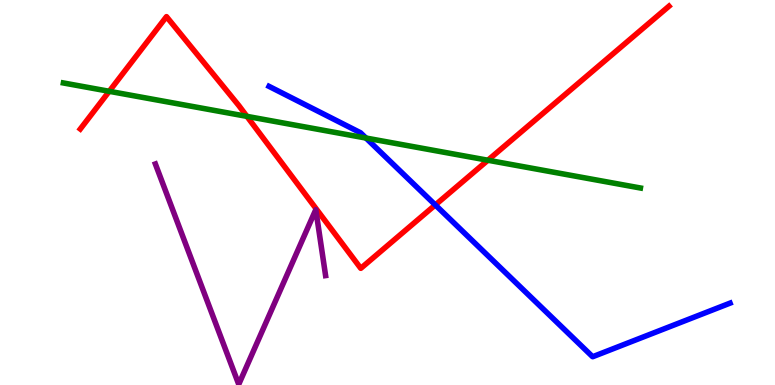[{'lines': ['blue', 'red'], 'intersections': [{'x': 5.62, 'y': 4.68}]}, {'lines': ['green', 'red'], 'intersections': [{'x': 1.41, 'y': 7.63}, {'x': 3.19, 'y': 6.98}, {'x': 6.3, 'y': 5.84}]}, {'lines': ['purple', 'red'], 'intersections': []}, {'lines': ['blue', 'green'], 'intersections': [{'x': 4.72, 'y': 6.41}]}, {'lines': ['blue', 'purple'], 'intersections': []}, {'lines': ['green', 'purple'], 'intersections': []}]